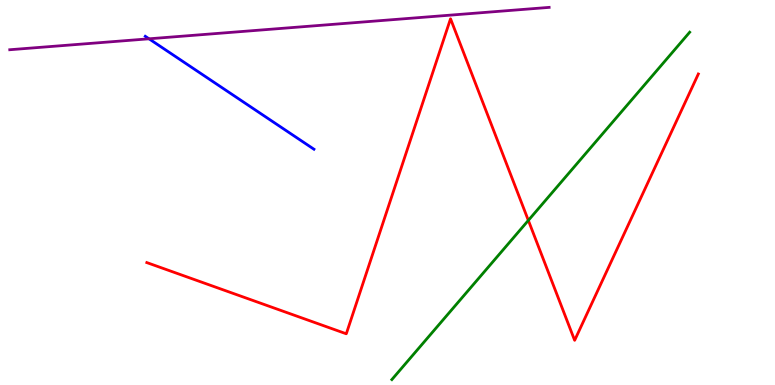[{'lines': ['blue', 'red'], 'intersections': []}, {'lines': ['green', 'red'], 'intersections': [{'x': 6.82, 'y': 4.28}]}, {'lines': ['purple', 'red'], 'intersections': []}, {'lines': ['blue', 'green'], 'intersections': []}, {'lines': ['blue', 'purple'], 'intersections': [{'x': 1.92, 'y': 8.99}]}, {'lines': ['green', 'purple'], 'intersections': []}]